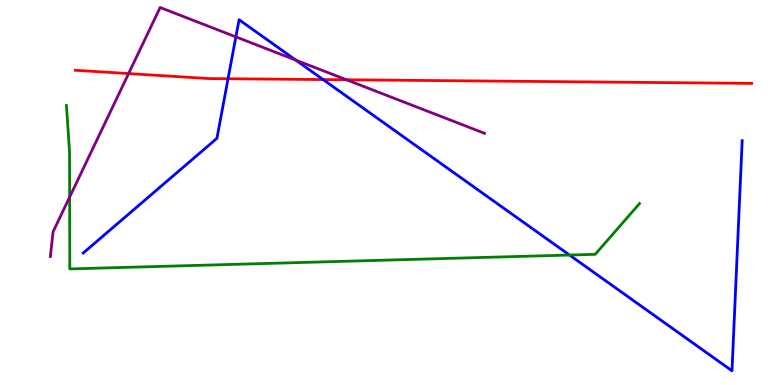[{'lines': ['blue', 'red'], 'intersections': [{'x': 2.94, 'y': 7.96}, {'x': 4.17, 'y': 7.93}]}, {'lines': ['green', 'red'], 'intersections': []}, {'lines': ['purple', 'red'], 'intersections': [{'x': 1.66, 'y': 8.09}, {'x': 4.47, 'y': 7.93}]}, {'lines': ['blue', 'green'], 'intersections': [{'x': 7.35, 'y': 3.38}]}, {'lines': ['blue', 'purple'], 'intersections': [{'x': 3.04, 'y': 9.04}, {'x': 3.82, 'y': 8.44}]}, {'lines': ['green', 'purple'], 'intersections': [{'x': 0.899, 'y': 4.88}]}]